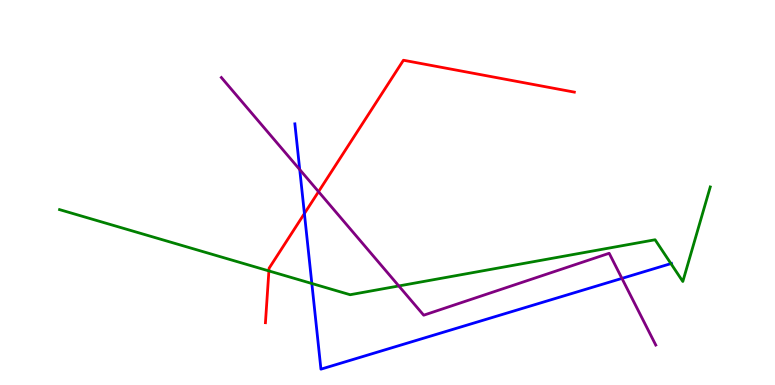[{'lines': ['blue', 'red'], 'intersections': [{'x': 3.93, 'y': 4.45}]}, {'lines': ['green', 'red'], 'intersections': [{'x': 3.47, 'y': 2.96}]}, {'lines': ['purple', 'red'], 'intersections': [{'x': 4.11, 'y': 5.02}]}, {'lines': ['blue', 'green'], 'intersections': [{'x': 4.02, 'y': 2.64}, {'x': 8.66, 'y': 3.15}]}, {'lines': ['blue', 'purple'], 'intersections': [{'x': 3.87, 'y': 5.6}, {'x': 8.02, 'y': 2.77}]}, {'lines': ['green', 'purple'], 'intersections': [{'x': 5.15, 'y': 2.57}]}]